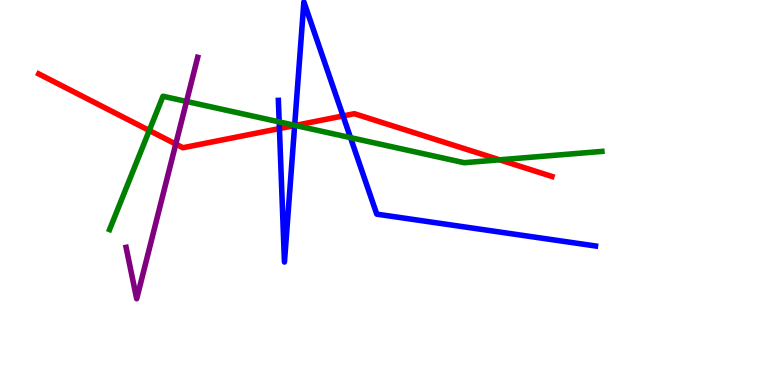[{'lines': ['blue', 'red'], 'intersections': [{'x': 3.61, 'y': 6.66}, {'x': 3.8, 'y': 6.74}, {'x': 4.43, 'y': 6.99}]}, {'lines': ['green', 'red'], 'intersections': [{'x': 1.93, 'y': 6.61}, {'x': 3.81, 'y': 6.74}, {'x': 6.45, 'y': 5.85}]}, {'lines': ['purple', 'red'], 'intersections': [{'x': 2.27, 'y': 6.26}]}, {'lines': ['blue', 'green'], 'intersections': [{'x': 3.6, 'y': 6.83}, {'x': 3.8, 'y': 6.75}, {'x': 4.52, 'y': 6.43}]}, {'lines': ['blue', 'purple'], 'intersections': []}, {'lines': ['green', 'purple'], 'intersections': [{'x': 2.41, 'y': 7.36}]}]